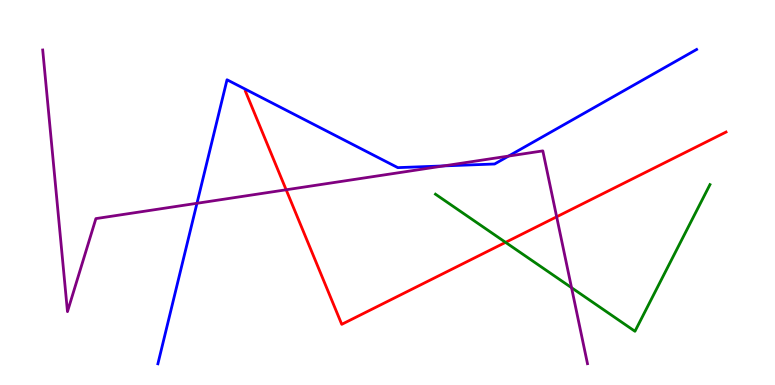[{'lines': ['blue', 'red'], 'intersections': []}, {'lines': ['green', 'red'], 'intersections': [{'x': 6.52, 'y': 3.7}]}, {'lines': ['purple', 'red'], 'intersections': [{'x': 3.69, 'y': 5.07}, {'x': 7.18, 'y': 4.37}]}, {'lines': ['blue', 'green'], 'intersections': []}, {'lines': ['blue', 'purple'], 'intersections': [{'x': 2.54, 'y': 4.72}, {'x': 5.72, 'y': 5.69}, {'x': 6.56, 'y': 5.95}]}, {'lines': ['green', 'purple'], 'intersections': [{'x': 7.37, 'y': 2.53}]}]